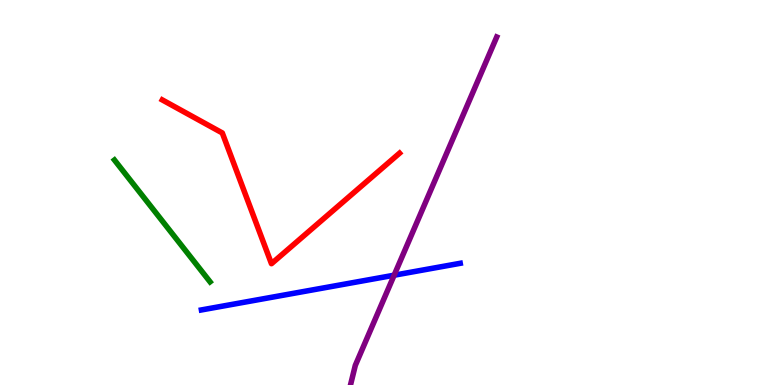[{'lines': ['blue', 'red'], 'intersections': []}, {'lines': ['green', 'red'], 'intersections': []}, {'lines': ['purple', 'red'], 'intersections': []}, {'lines': ['blue', 'green'], 'intersections': []}, {'lines': ['blue', 'purple'], 'intersections': [{'x': 5.09, 'y': 2.85}]}, {'lines': ['green', 'purple'], 'intersections': []}]